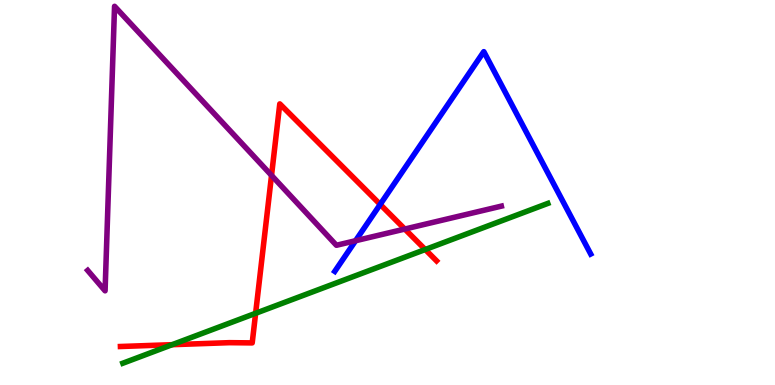[{'lines': ['blue', 'red'], 'intersections': [{'x': 4.91, 'y': 4.69}]}, {'lines': ['green', 'red'], 'intersections': [{'x': 2.22, 'y': 1.05}, {'x': 3.3, 'y': 1.86}, {'x': 5.49, 'y': 3.52}]}, {'lines': ['purple', 'red'], 'intersections': [{'x': 3.5, 'y': 5.44}, {'x': 5.22, 'y': 4.05}]}, {'lines': ['blue', 'green'], 'intersections': []}, {'lines': ['blue', 'purple'], 'intersections': [{'x': 4.59, 'y': 3.75}]}, {'lines': ['green', 'purple'], 'intersections': []}]